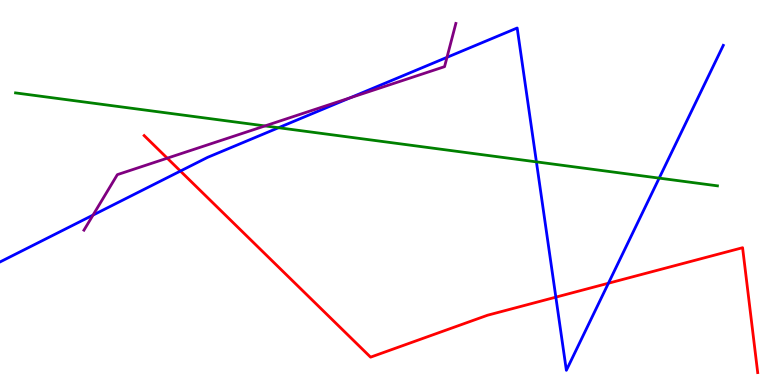[{'lines': ['blue', 'red'], 'intersections': [{'x': 2.33, 'y': 5.56}, {'x': 7.17, 'y': 2.28}, {'x': 7.85, 'y': 2.64}]}, {'lines': ['green', 'red'], 'intersections': []}, {'lines': ['purple', 'red'], 'intersections': [{'x': 2.16, 'y': 5.89}]}, {'lines': ['blue', 'green'], 'intersections': [{'x': 3.59, 'y': 6.68}, {'x': 6.92, 'y': 5.8}, {'x': 8.51, 'y': 5.37}]}, {'lines': ['blue', 'purple'], 'intersections': [{'x': 1.2, 'y': 4.41}, {'x': 4.52, 'y': 7.46}, {'x': 5.77, 'y': 8.51}]}, {'lines': ['green', 'purple'], 'intersections': [{'x': 3.42, 'y': 6.73}]}]